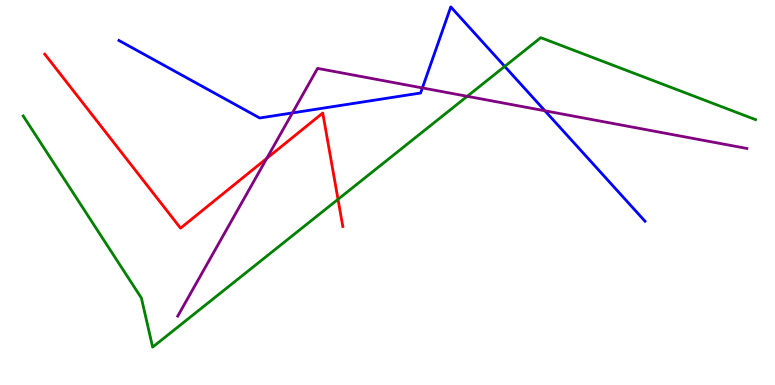[{'lines': ['blue', 'red'], 'intersections': []}, {'lines': ['green', 'red'], 'intersections': [{'x': 4.36, 'y': 4.82}]}, {'lines': ['purple', 'red'], 'intersections': [{'x': 3.44, 'y': 5.89}]}, {'lines': ['blue', 'green'], 'intersections': [{'x': 6.51, 'y': 8.27}]}, {'lines': ['blue', 'purple'], 'intersections': [{'x': 3.77, 'y': 7.07}, {'x': 5.45, 'y': 7.72}, {'x': 7.03, 'y': 7.12}]}, {'lines': ['green', 'purple'], 'intersections': [{'x': 6.03, 'y': 7.5}]}]